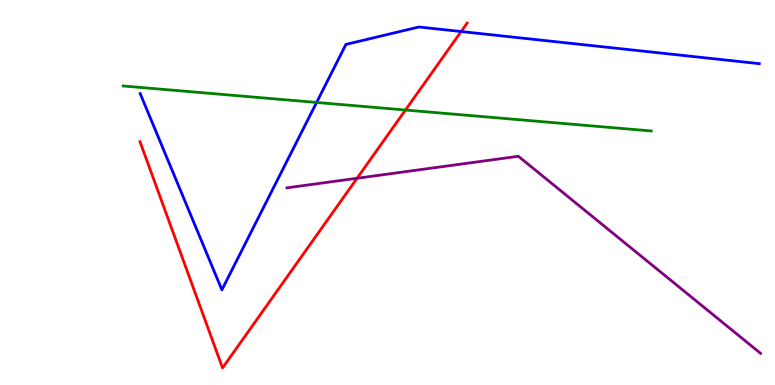[{'lines': ['blue', 'red'], 'intersections': [{'x': 5.95, 'y': 9.18}]}, {'lines': ['green', 'red'], 'intersections': [{'x': 5.23, 'y': 7.14}]}, {'lines': ['purple', 'red'], 'intersections': [{'x': 4.61, 'y': 5.37}]}, {'lines': ['blue', 'green'], 'intersections': [{'x': 4.09, 'y': 7.34}]}, {'lines': ['blue', 'purple'], 'intersections': []}, {'lines': ['green', 'purple'], 'intersections': []}]